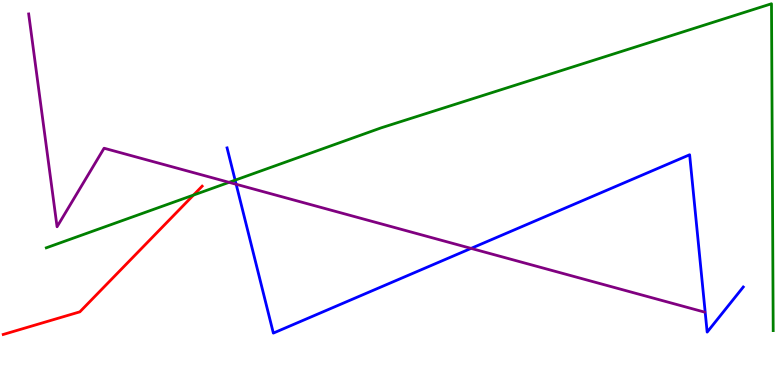[{'lines': ['blue', 'red'], 'intersections': []}, {'lines': ['green', 'red'], 'intersections': [{'x': 2.5, 'y': 4.93}]}, {'lines': ['purple', 'red'], 'intersections': []}, {'lines': ['blue', 'green'], 'intersections': [{'x': 3.03, 'y': 5.32}]}, {'lines': ['blue', 'purple'], 'intersections': [{'x': 3.05, 'y': 5.21}, {'x': 6.08, 'y': 3.55}]}, {'lines': ['green', 'purple'], 'intersections': [{'x': 2.96, 'y': 5.26}]}]